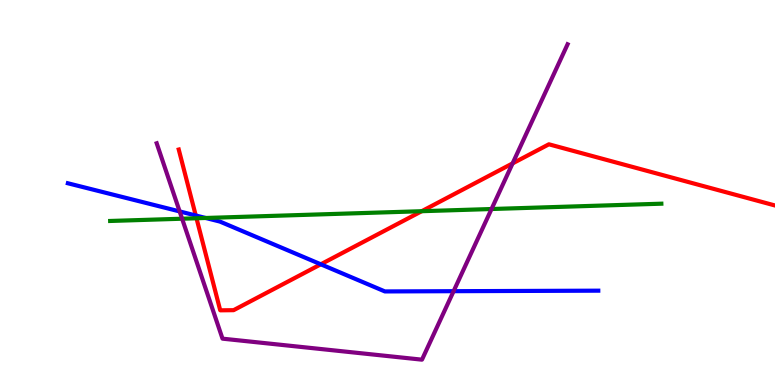[{'lines': ['blue', 'red'], 'intersections': [{'x': 2.53, 'y': 4.4}, {'x': 4.14, 'y': 3.14}]}, {'lines': ['green', 'red'], 'intersections': [{'x': 2.54, 'y': 4.33}, {'x': 5.44, 'y': 4.51}]}, {'lines': ['purple', 'red'], 'intersections': [{'x': 6.61, 'y': 5.76}]}, {'lines': ['blue', 'green'], 'intersections': [{'x': 2.65, 'y': 4.34}]}, {'lines': ['blue', 'purple'], 'intersections': [{'x': 2.32, 'y': 4.51}, {'x': 5.85, 'y': 2.44}]}, {'lines': ['green', 'purple'], 'intersections': [{'x': 2.35, 'y': 4.32}, {'x': 6.34, 'y': 4.57}]}]